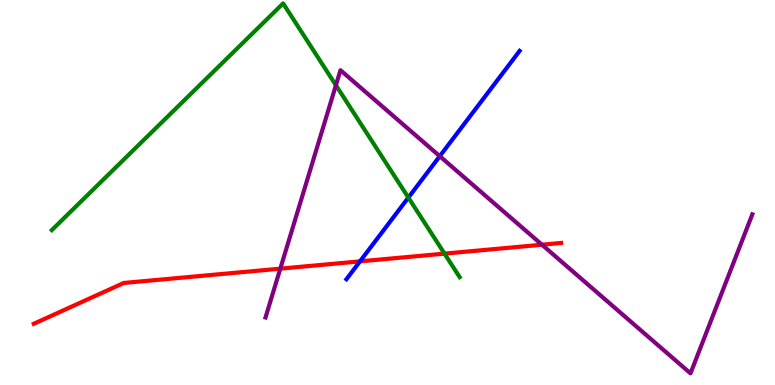[{'lines': ['blue', 'red'], 'intersections': [{'x': 4.65, 'y': 3.21}]}, {'lines': ['green', 'red'], 'intersections': [{'x': 5.74, 'y': 3.41}]}, {'lines': ['purple', 'red'], 'intersections': [{'x': 3.62, 'y': 3.02}, {'x': 6.99, 'y': 3.64}]}, {'lines': ['blue', 'green'], 'intersections': [{'x': 5.27, 'y': 4.87}]}, {'lines': ['blue', 'purple'], 'intersections': [{'x': 5.67, 'y': 5.94}]}, {'lines': ['green', 'purple'], 'intersections': [{'x': 4.33, 'y': 7.79}]}]